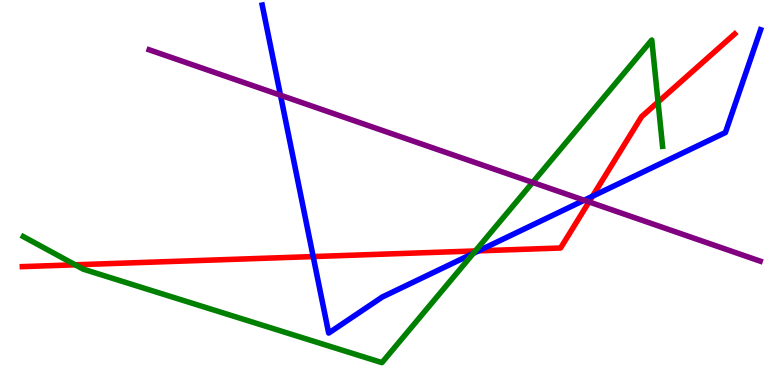[{'lines': ['blue', 'red'], 'intersections': [{'x': 4.04, 'y': 3.34}, {'x': 6.18, 'y': 3.48}, {'x': 7.65, 'y': 4.9}]}, {'lines': ['green', 'red'], 'intersections': [{'x': 0.97, 'y': 3.12}, {'x': 6.13, 'y': 3.48}, {'x': 8.49, 'y': 7.35}]}, {'lines': ['purple', 'red'], 'intersections': [{'x': 7.6, 'y': 4.76}]}, {'lines': ['blue', 'green'], 'intersections': [{'x': 6.11, 'y': 3.42}]}, {'lines': ['blue', 'purple'], 'intersections': [{'x': 3.62, 'y': 7.53}, {'x': 7.54, 'y': 4.8}]}, {'lines': ['green', 'purple'], 'intersections': [{'x': 6.87, 'y': 5.26}]}]